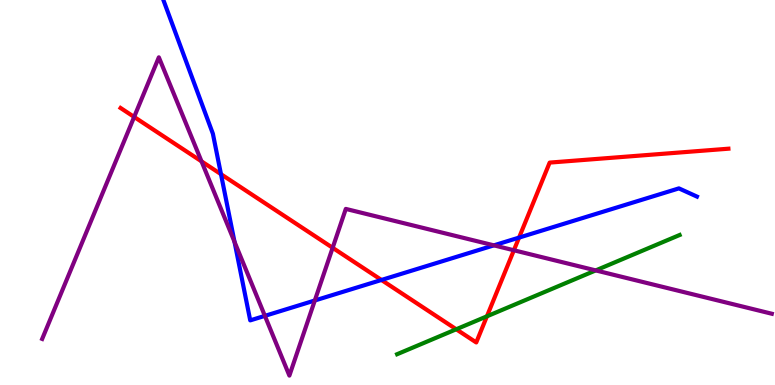[{'lines': ['blue', 'red'], 'intersections': [{'x': 2.85, 'y': 5.48}, {'x': 4.92, 'y': 2.73}, {'x': 6.7, 'y': 3.83}]}, {'lines': ['green', 'red'], 'intersections': [{'x': 5.89, 'y': 1.45}, {'x': 6.28, 'y': 1.78}]}, {'lines': ['purple', 'red'], 'intersections': [{'x': 1.73, 'y': 6.96}, {'x': 2.6, 'y': 5.81}, {'x': 4.29, 'y': 3.56}, {'x': 6.63, 'y': 3.5}]}, {'lines': ['blue', 'green'], 'intersections': []}, {'lines': ['blue', 'purple'], 'intersections': [{'x': 3.03, 'y': 3.72}, {'x': 3.42, 'y': 1.8}, {'x': 4.06, 'y': 2.2}, {'x': 6.37, 'y': 3.63}]}, {'lines': ['green', 'purple'], 'intersections': [{'x': 7.69, 'y': 2.98}]}]